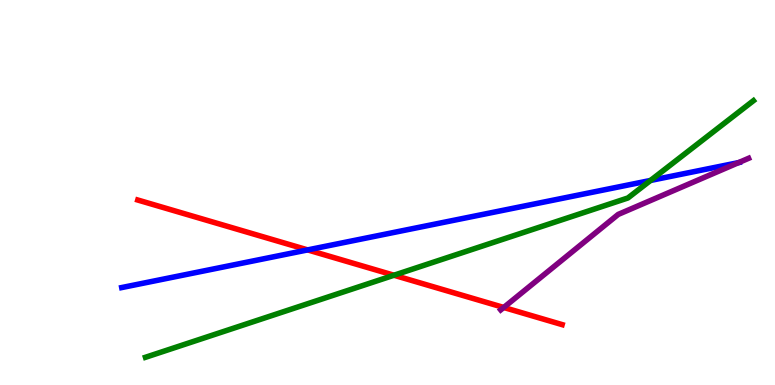[{'lines': ['blue', 'red'], 'intersections': [{'x': 3.97, 'y': 3.51}]}, {'lines': ['green', 'red'], 'intersections': [{'x': 5.08, 'y': 2.85}]}, {'lines': ['purple', 'red'], 'intersections': [{'x': 6.5, 'y': 2.01}]}, {'lines': ['blue', 'green'], 'intersections': [{'x': 8.39, 'y': 5.31}]}, {'lines': ['blue', 'purple'], 'intersections': [{'x': 9.53, 'y': 5.78}]}, {'lines': ['green', 'purple'], 'intersections': []}]